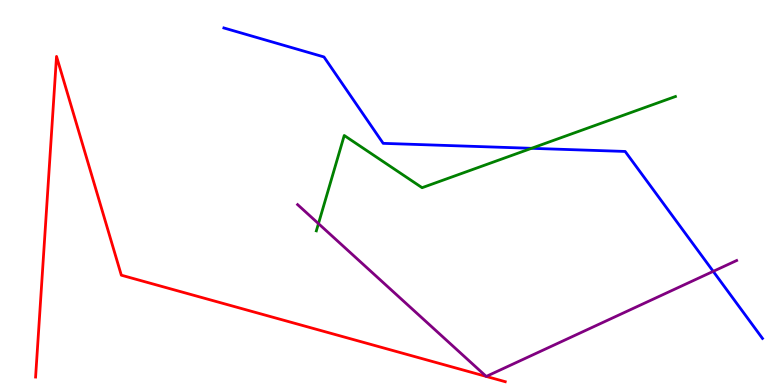[{'lines': ['blue', 'red'], 'intersections': []}, {'lines': ['green', 'red'], 'intersections': []}, {'lines': ['purple', 'red'], 'intersections': [{'x': 6.27, 'y': 0.223}, {'x': 6.27, 'y': 0.223}]}, {'lines': ['blue', 'green'], 'intersections': [{'x': 6.86, 'y': 6.15}]}, {'lines': ['blue', 'purple'], 'intersections': [{'x': 9.2, 'y': 2.95}]}, {'lines': ['green', 'purple'], 'intersections': [{'x': 4.11, 'y': 4.19}]}]